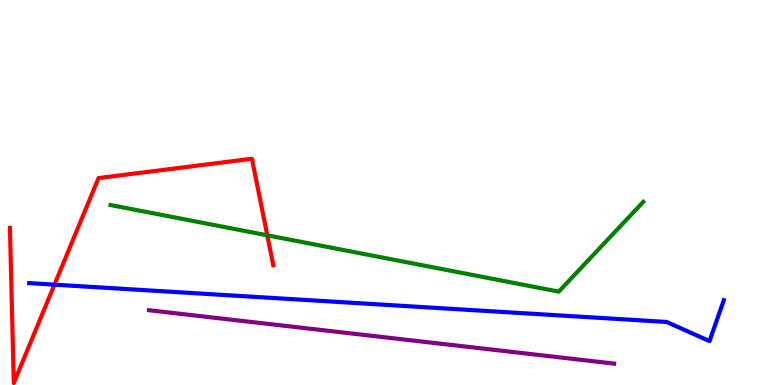[{'lines': ['blue', 'red'], 'intersections': [{'x': 0.703, 'y': 2.61}]}, {'lines': ['green', 'red'], 'intersections': [{'x': 3.45, 'y': 3.89}]}, {'lines': ['purple', 'red'], 'intersections': []}, {'lines': ['blue', 'green'], 'intersections': []}, {'lines': ['blue', 'purple'], 'intersections': []}, {'lines': ['green', 'purple'], 'intersections': []}]